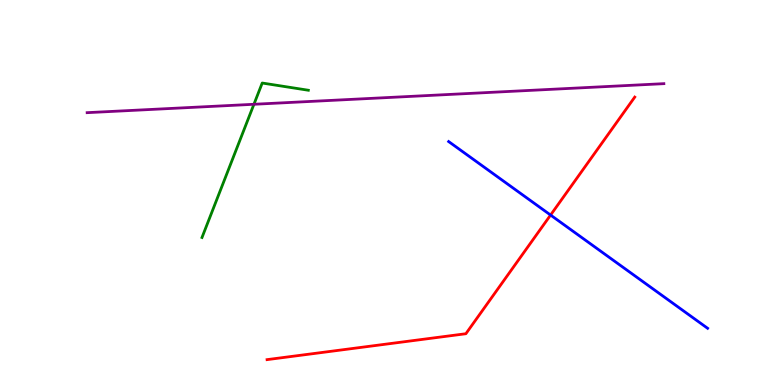[{'lines': ['blue', 'red'], 'intersections': [{'x': 7.1, 'y': 4.41}]}, {'lines': ['green', 'red'], 'intersections': []}, {'lines': ['purple', 'red'], 'intersections': []}, {'lines': ['blue', 'green'], 'intersections': []}, {'lines': ['blue', 'purple'], 'intersections': []}, {'lines': ['green', 'purple'], 'intersections': [{'x': 3.28, 'y': 7.29}]}]